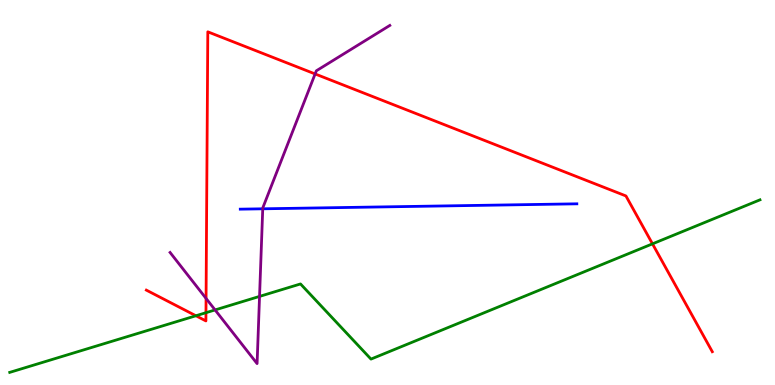[{'lines': ['blue', 'red'], 'intersections': []}, {'lines': ['green', 'red'], 'intersections': [{'x': 2.53, 'y': 1.8}, {'x': 2.66, 'y': 1.88}, {'x': 8.42, 'y': 3.67}]}, {'lines': ['purple', 'red'], 'intersections': [{'x': 2.66, 'y': 2.25}, {'x': 4.07, 'y': 8.08}]}, {'lines': ['blue', 'green'], 'intersections': []}, {'lines': ['blue', 'purple'], 'intersections': [{'x': 3.39, 'y': 4.58}]}, {'lines': ['green', 'purple'], 'intersections': [{'x': 2.78, 'y': 1.95}, {'x': 3.35, 'y': 2.3}]}]